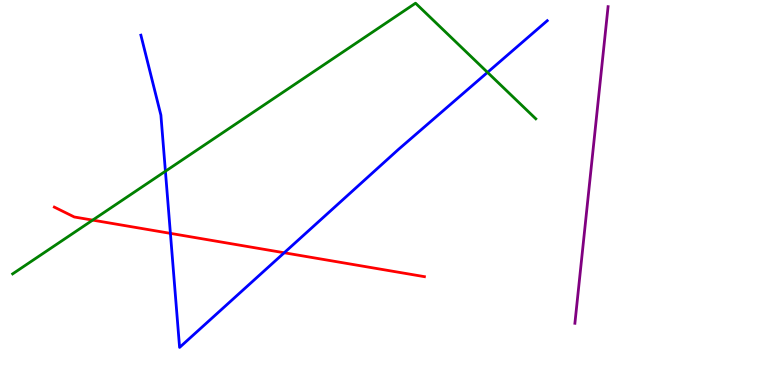[{'lines': ['blue', 'red'], 'intersections': [{'x': 2.2, 'y': 3.94}, {'x': 3.67, 'y': 3.43}]}, {'lines': ['green', 'red'], 'intersections': [{'x': 1.2, 'y': 4.28}]}, {'lines': ['purple', 'red'], 'intersections': []}, {'lines': ['blue', 'green'], 'intersections': [{'x': 2.13, 'y': 5.55}, {'x': 6.29, 'y': 8.12}]}, {'lines': ['blue', 'purple'], 'intersections': []}, {'lines': ['green', 'purple'], 'intersections': []}]